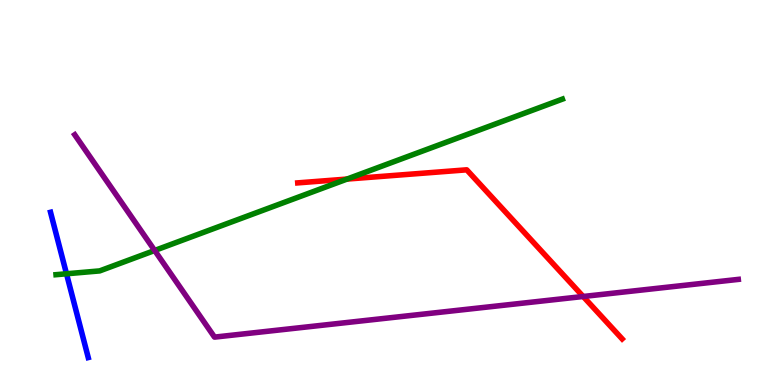[{'lines': ['blue', 'red'], 'intersections': []}, {'lines': ['green', 'red'], 'intersections': [{'x': 4.48, 'y': 5.35}]}, {'lines': ['purple', 'red'], 'intersections': [{'x': 7.52, 'y': 2.3}]}, {'lines': ['blue', 'green'], 'intersections': [{'x': 0.858, 'y': 2.89}]}, {'lines': ['blue', 'purple'], 'intersections': []}, {'lines': ['green', 'purple'], 'intersections': [{'x': 2.0, 'y': 3.49}]}]